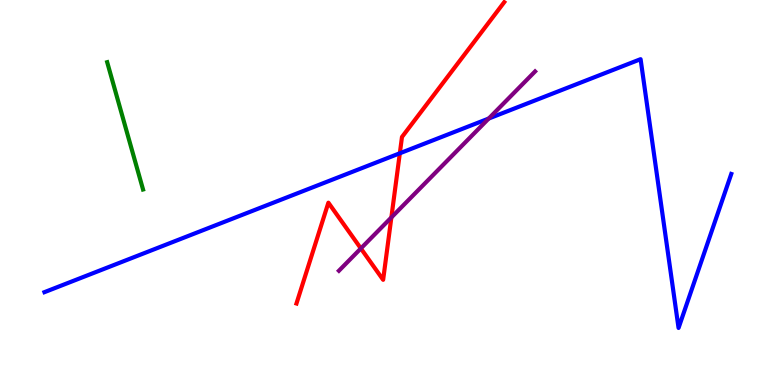[{'lines': ['blue', 'red'], 'intersections': [{'x': 5.16, 'y': 6.02}]}, {'lines': ['green', 'red'], 'intersections': []}, {'lines': ['purple', 'red'], 'intersections': [{'x': 4.66, 'y': 3.55}, {'x': 5.05, 'y': 4.35}]}, {'lines': ['blue', 'green'], 'intersections': []}, {'lines': ['blue', 'purple'], 'intersections': [{'x': 6.31, 'y': 6.92}]}, {'lines': ['green', 'purple'], 'intersections': []}]